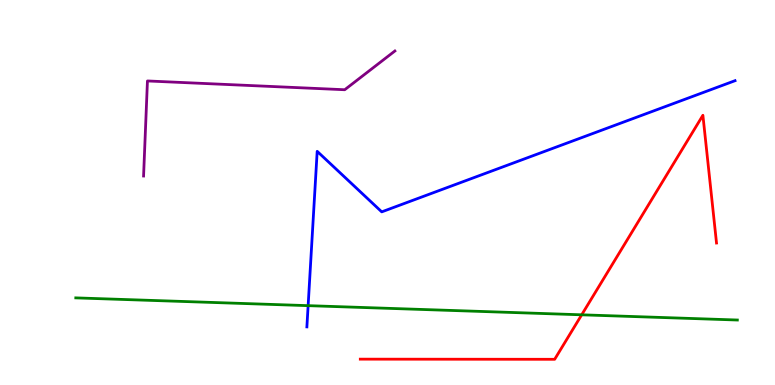[{'lines': ['blue', 'red'], 'intersections': []}, {'lines': ['green', 'red'], 'intersections': [{'x': 7.51, 'y': 1.82}]}, {'lines': ['purple', 'red'], 'intersections': []}, {'lines': ['blue', 'green'], 'intersections': [{'x': 3.98, 'y': 2.06}]}, {'lines': ['blue', 'purple'], 'intersections': []}, {'lines': ['green', 'purple'], 'intersections': []}]